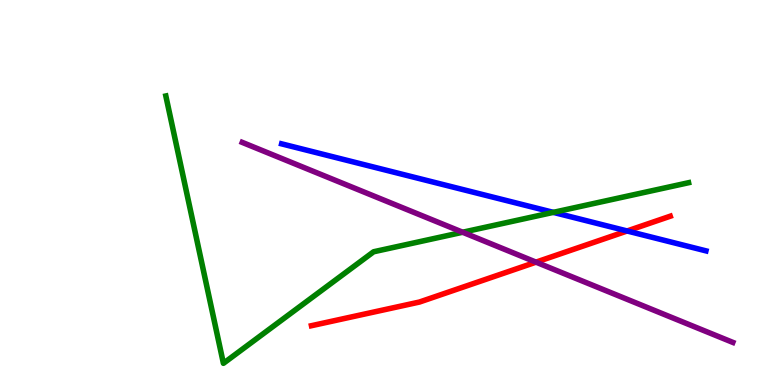[{'lines': ['blue', 'red'], 'intersections': [{'x': 8.09, 'y': 4.0}]}, {'lines': ['green', 'red'], 'intersections': []}, {'lines': ['purple', 'red'], 'intersections': [{'x': 6.92, 'y': 3.19}]}, {'lines': ['blue', 'green'], 'intersections': [{'x': 7.14, 'y': 4.48}]}, {'lines': ['blue', 'purple'], 'intersections': []}, {'lines': ['green', 'purple'], 'intersections': [{'x': 5.97, 'y': 3.97}]}]